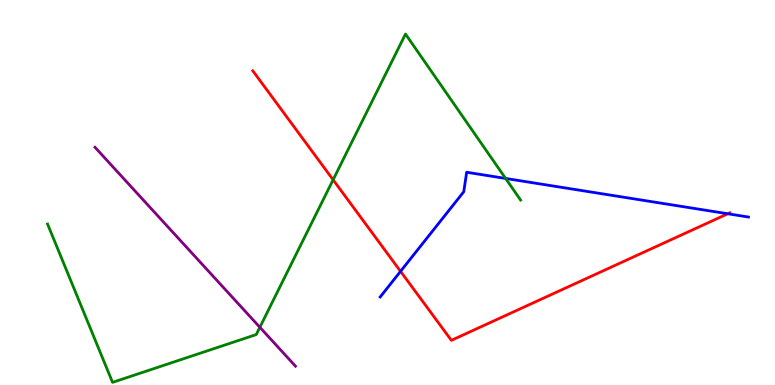[{'lines': ['blue', 'red'], 'intersections': [{'x': 5.17, 'y': 2.95}, {'x': 9.39, 'y': 4.45}]}, {'lines': ['green', 'red'], 'intersections': [{'x': 4.3, 'y': 5.33}]}, {'lines': ['purple', 'red'], 'intersections': []}, {'lines': ['blue', 'green'], 'intersections': [{'x': 6.52, 'y': 5.37}]}, {'lines': ['blue', 'purple'], 'intersections': []}, {'lines': ['green', 'purple'], 'intersections': [{'x': 3.35, 'y': 1.5}]}]